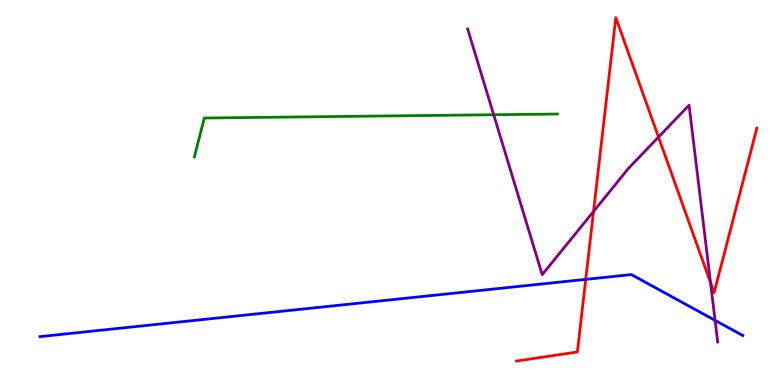[{'lines': ['blue', 'red'], 'intersections': [{'x': 7.56, 'y': 2.74}]}, {'lines': ['green', 'red'], 'intersections': []}, {'lines': ['purple', 'red'], 'intersections': [{'x': 7.66, 'y': 4.51}, {'x': 8.5, 'y': 6.44}, {'x': 9.17, 'y': 2.66}]}, {'lines': ['blue', 'green'], 'intersections': []}, {'lines': ['blue', 'purple'], 'intersections': [{'x': 9.23, 'y': 1.68}]}, {'lines': ['green', 'purple'], 'intersections': [{'x': 6.37, 'y': 7.02}]}]